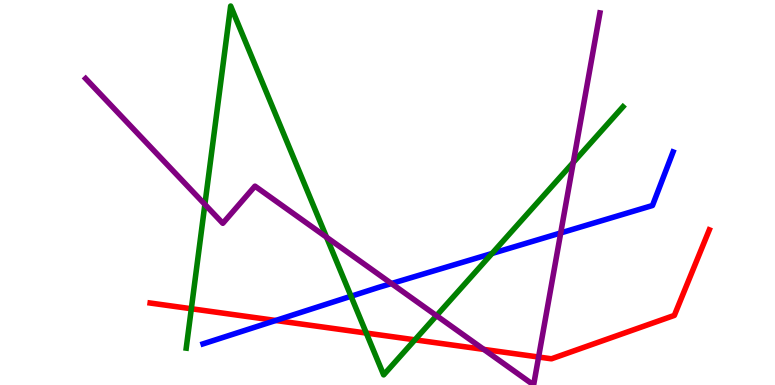[{'lines': ['blue', 'red'], 'intersections': [{'x': 3.56, 'y': 1.68}]}, {'lines': ['green', 'red'], 'intersections': [{'x': 2.47, 'y': 1.98}, {'x': 4.73, 'y': 1.35}, {'x': 5.35, 'y': 1.17}]}, {'lines': ['purple', 'red'], 'intersections': [{'x': 6.24, 'y': 0.925}, {'x': 6.95, 'y': 0.727}]}, {'lines': ['blue', 'green'], 'intersections': [{'x': 4.53, 'y': 2.31}, {'x': 6.35, 'y': 3.42}]}, {'lines': ['blue', 'purple'], 'intersections': [{'x': 5.05, 'y': 2.64}, {'x': 7.24, 'y': 3.95}]}, {'lines': ['green', 'purple'], 'intersections': [{'x': 2.64, 'y': 4.69}, {'x': 4.21, 'y': 3.84}, {'x': 5.63, 'y': 1.8}, {'x': 7.4, 'y': 5.78}]}]